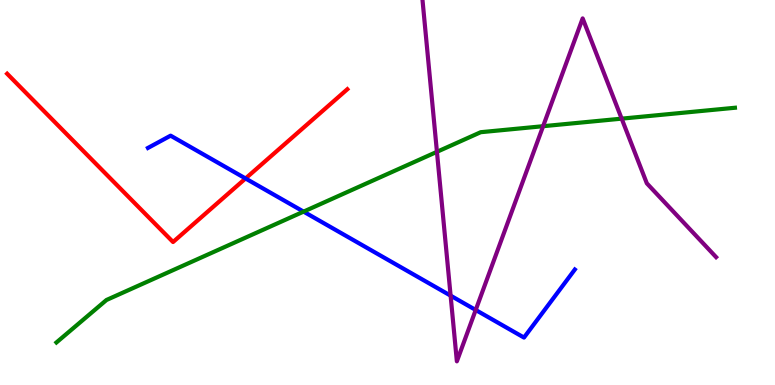[{'lines': ['blue', 'red'], 'intersections': [{'x': 3.17, 'y': 5.36}]}, {'lines': ['green', 'red'], 'intersections': []}, {'lines': ['purple', 'red'], 'intersections': []}, {'lines': ['blue', 'green'], 'intersections': [{'x': 3.92, 'y': 4.5}]}, {'lines': ['blue', 'purple'], 'intersections': [{'x': 5.81, 'y': 2.32}, {'x': 6.14, 'y': 1.95}]}, {'lines': ['green', 'purple'], 'intersections': [{'x': 5.64, 'y': 6.06}, {'x': 7.01, 'y': 6.72}, {'x': 8.02, 'y': 6.92}]}]